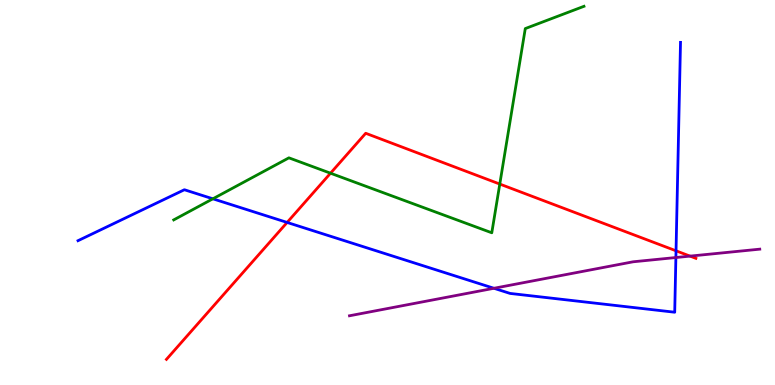[{'lines': ['blue', 'red'], 'intersections': [{'x': 3.7, 'y': 4.22}, {'x': 8.72, 'y': 3.49}]}, {'lines': ['green', 'red'], 'intersections': [{'x': 4.26, 'y': 5.5}, {'x': 6.45, 'y': 5.22}]}, {'lines': ['purple', 'red'], 'intersections': [{'x': 8.9, 'y': 3.35}]}, {'lines': ['blue', 'green'], 'intersections': [{'x': 2.75, 'y': 4.84}]}, {'lines': ['blue', 'purple'], 'intersections': [{'x': 6.37, 'y': 2.51}, {'x': 8.72, 'y': 3.31}]}, {'lines': ['green', 'purple'], 'intersections': []}]